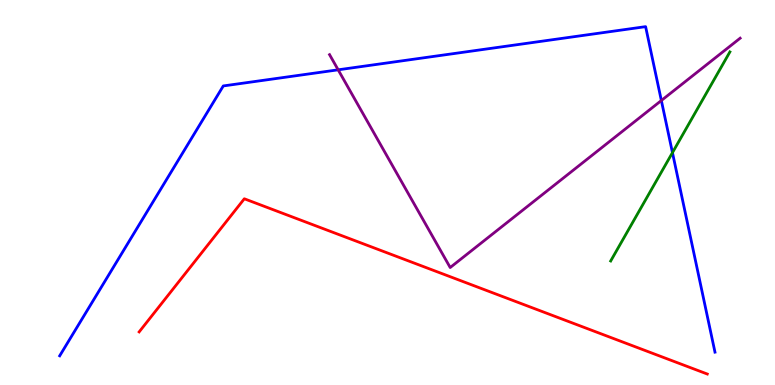[{'lines': ['blue', 'red'], 'intersections': []}, {'lines': ['green', 'red'], 'intersections': []}, {'lines': ['purple', 'red'], 'intersections': []}, {'lines': ['blue', 'green'], 'intersections': [{'x': 8.68, 'y': 6.04}]}, {'lines': ['blue', 'purple'], 'intersections': [{'x': 4.36, 'y': 8.19}, {'x': 8.53, 'y': 7.39}]}, {'lines': ['green', 'purple'], 'intersections': []}]